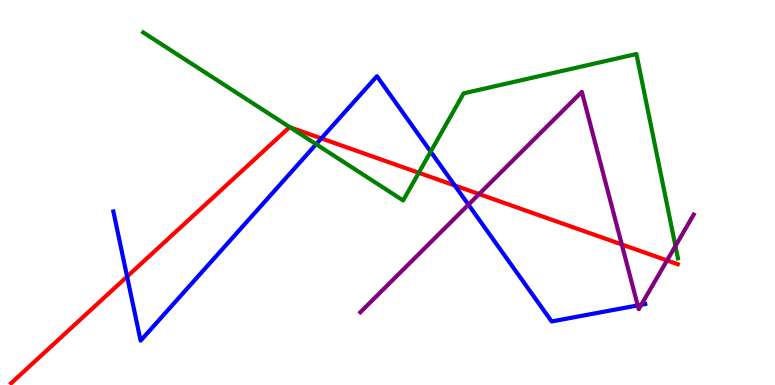[{'lines': ['blue', 'red'], 'intersections': [{'x': 1.64, 'y': 2.82}, {'x': 4.15, 'y': 6.41}, {'x': 5.87, 'y': 5.18}]}, {'lines': ['green', 'red'], 'intersections': [{'x': 3.74, 'y': 6.69}, {'x': 5.4, 'y': 5.51}]}, {'lines': ['purple', 'red'], 'intersections': [{'x': 6.18, 'y': 4.96}, {'x': 8.02, 'y': 3.65}, {'x': 8.61, 'y': 3.24}]}, {'lines': ['blue', 'green'], 'intersections': [{'x': 4.08, 'y': 6.25}, {'x': 5.56, 'y': 6.06}]}, {'lines': ['blue', 'purple'], 'intersections': [{'x': 6.04, 'y': 4.68}, {'x': 8.23, 'y': 2.07}, {'x': 8.27, 'y': 2.08}]}, {'lines': ['green', 'purple'], 'intersections': [{'x': 8.72, 'y': 3.61}]}]